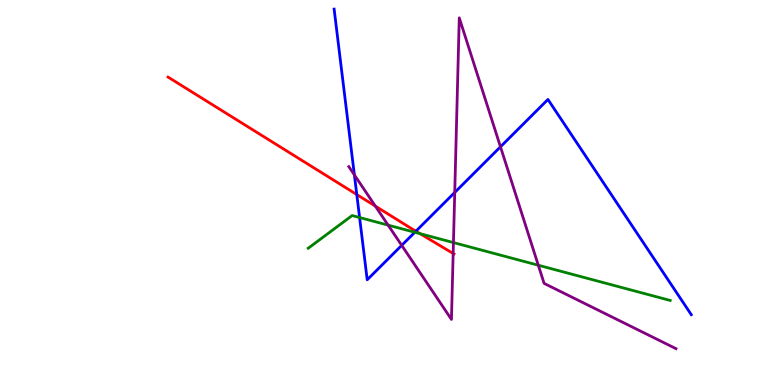[{'lines': ['blue', 'red'], 'intersections': [{'x': 4.6, 'y': 4.95}, {'x': 5.37, 'y': 4.0}]}, {'lines': ['green', 'red'], 'intersections': [{'x': 5.42, 'y': 3.93}]}, {'lines': ['purple', 'red'], 'intersections': [{'x': 4.84, 'y': 4.65}, {'x': 5.85, 'y': 3.42}]}, {'lines': ['blue', 'green'], 'intersections': [{'x': 4.64, 'y': 4.35}, {'x': 5.35, 'y': 3.97}]}, {'lines': ['blue', 'purple'], 'intersections': [{'x': 4.57, 'y': 5.46}, {'x': 5.18, 'y': 3.63}, {'x': 5.87, 'y': 5.0}, {'x': 6.46, 'y': 6.19}]}, {'lines': ['green', 'purple'], 'intersections': [{'x': 5.01, 'y': 4.15}, {'x': 5.85, 'y': 3.7}, {'x': 6.95, 'y': 3.11}]}]